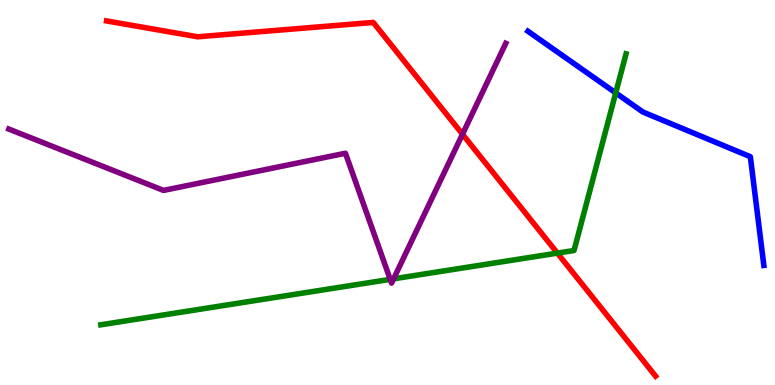[{'lines': ['blue', 'red'], 'intersections': []}, {'lines': ['green', 'red'], 'intersections': [{'x': 7.19, 'y': 3.43}]}, {'lines': ['purple', 'red'], 'intersections': [{'x': 5.97, 'y': 6.51}]}, {'lines': ['blue', 'green'], 'intersections': [{'x': 7.94, 'y': 7.59}]}, {'lines': ['blue', 'purple'], 'intersections': []}, {'lines': ['green', 'purple'], 'intersections': [{'x': 5.03, 'y': 2.74}, {'x': 5.08, 'y': 2.76}]}]